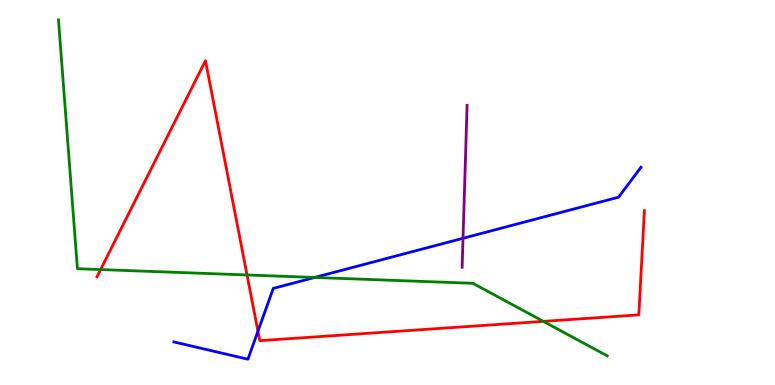[{'lines': ['blue', 'red'], 'intersections': [{'x': 3.33, 'y': 1.4}]}, {'lines': ['green', 'red'], 'intersections': [{'x': 1.3, 'y': 3.0}, {'x': 3.19, 'y': 2.86}, {'x': 7.01, 'y': 1.65}]}, {'lines': ['purple', 'red'], 'intersections': []}, {'lines': ['blue', 'green'], 'intersections': [{'x': 4.06, 'y': 2.79}]}, {'lines': ['blue', 'purple'], 'intersections': [{'x': 5.97, 'y': 3.81}]}, {'lines': ['green', 'purple'], 'intersections': []}]